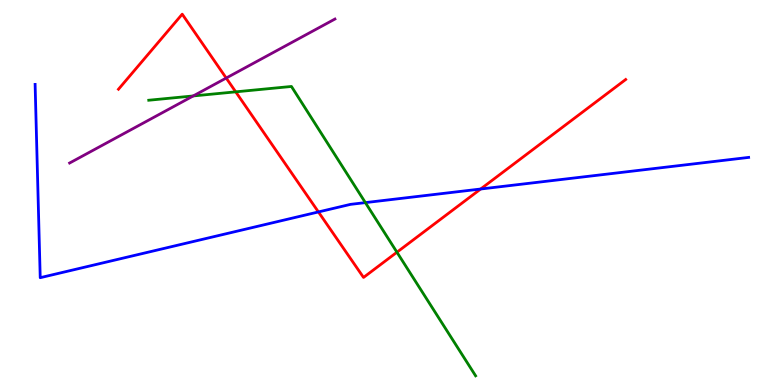[{'lines': ['blue', 'red'], 'intersections': [{'x': 4.11, 'y': 4.49}, {'x': 6.2, 'y': 5.09}]}, {'lines': ['green', 'red'], 'intersections': [{'x': 3.04, 'y': 7.61}, {'x': 5.12, 'y': 3.45}]}, {'lines': ['purple', 'red'], 'intersections': [{'x': 2.92, 'y': 7.97}]}, {'lines': ['blue', 'green'], 'intersections': [{'x': 4.71, 'y': 4.74}]}, {'lines': ['blue', 'purple'], 'intersections': []}, {'lines': ['green', 'purple'], 'intersections': [{'x': 2.49, 'y': 7.51}]}]